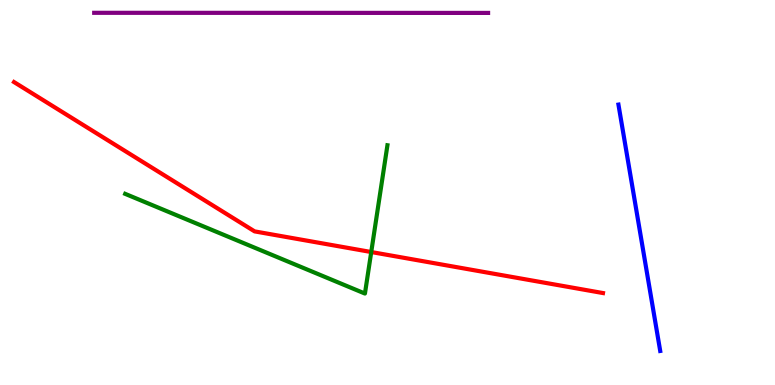[{'lines': ['blue', 'red'], 'intersections': []}, {'lines': ['green', 'red'], 'intersections': [{'x': 4.79, 'y': 3.45}]}, {'lines': ['purple', 'red'], 'intersections': []}, {'lines': ['blue', 'green'], 'intersections': []}, {'lines': ['blue', 'purple'], 'intersections': []}, {'lines': ['green', 'purple'], 'intersections': []}]